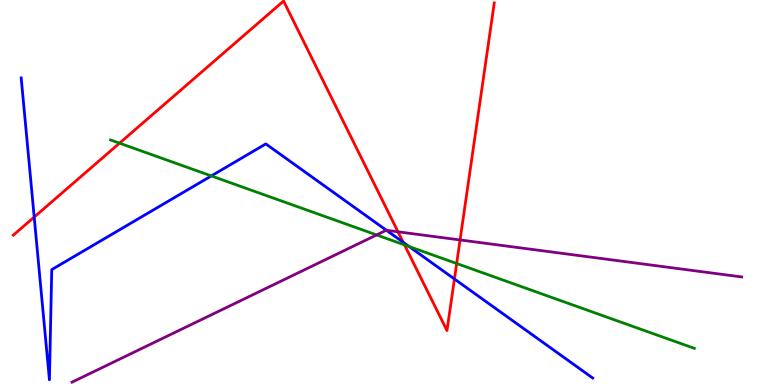[{'lines': ['blue', 'red'], 'intersections': [{'x': 0.441, 'y': 4.36}, {'x': 5.2, 'y': 3.71}, {'x': 5.86, 'y': 2.75}]}, {'lines': ['green', 'red'], 'intersections': [{'x': 1.54, 'y': 6.28}, {'x': 5.22, 'y': 3.64}, {'x': 5.89, 'y': 3.16}]}, {'lines': ['purple', 'red'], 'intersections': [{'x': 5.14, 'y': 3.98}, {'x': 5.94, 'y': 3.77}]}, {'lines': ['blue', 'green'], 'intersections': [{'x': 2.73, 'y': 5.43}, {'x': 5.28, 'y': 3.6}]}, {'lines': ['blue', 'purple'], 'intersections': [{'x': 4.99, 'y': 4.02}]}, {'lines': ['green', 'purple'], 'intersections': [{'x': 4.86, 'y': 3.9}]}]